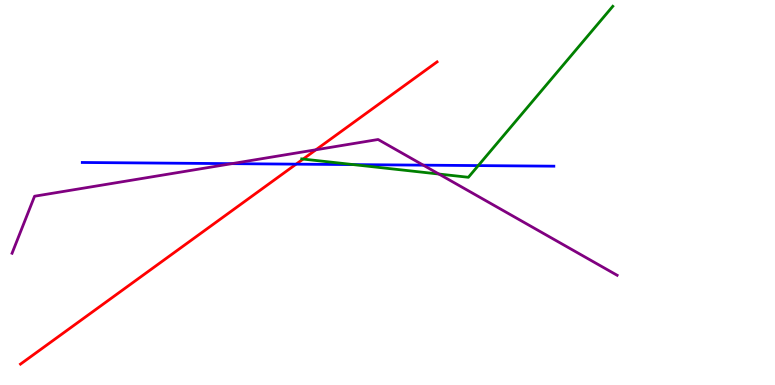[{'lines': ['blue', 'red'], 'intersections': [{'x': 3.82, 'y': 5.74}]}, {'lines': ['green', 'red'], 'intersections': [{'x': 3.91, 'y': 5.87}]}, {'lines': ['purple', 'red'], 'intersections': [{'x': 4.08, 'y': 6.11}]}, {'lines': ['blue', 'green'], 'intersections': [{'x': 4.56, 'y': 5.72}, {'x': 6.17, 'y': 5.7}]}, {'lines': ['blue', 'purple'], 'intersections': [{'x': 2.99, 'y': 5.75}, {'x': 5.46, 'y': 5.71}]}, {'lines': ['green', 'purple'], 'intersections': [{'x': 5.66, 'y': 5.48}]}]